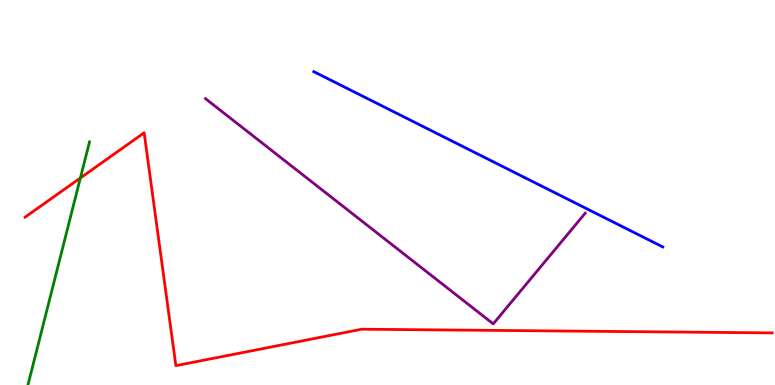[{'lines': ['blue', 'red'], 'intersections': []}, {'lines': ['green', 'red'], 'intersections': [{'x': 1.04, 'y': 5.38}]}, {'lines': ['purple', 'red'], 'intersections': []}, {'lines': ['blue', 'green'], 'intersections': []}, {'lines': ['blue', 'purple'], 'intersections': []}, {'lines': ['green', 'purple'], 'intersections': []}]